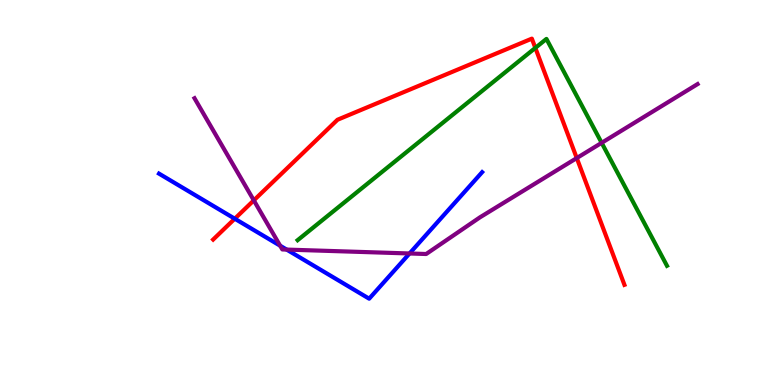[{'lines': ['blue', 'red'], 'intersections': [{'x': 3.03, 'y': 4.32}]}, {'lines': ['green', 'red'], 'intersections': [{'x': 6.91, 'y': 8.76}]}, {'lines': ['purple', 'red'], 'intersections': [{'x': 3.28, 'y': 4.8}, {'x': 7.44, 'y': 5.89}]}, {'lines': ['blue', 'green'], 'intersections': []}, {'lines': ['blue', 'purple'], 'intersections': [{'x': 3.61, 'y': 3.62}, {'x': 3.7, 'y': 3.52}, {'x': 5.28, 'y': 3.42}]}, {'lines': ['green', 'purple'], 'intersections': [{'x': 7.76, 'y': 6.29}]}]